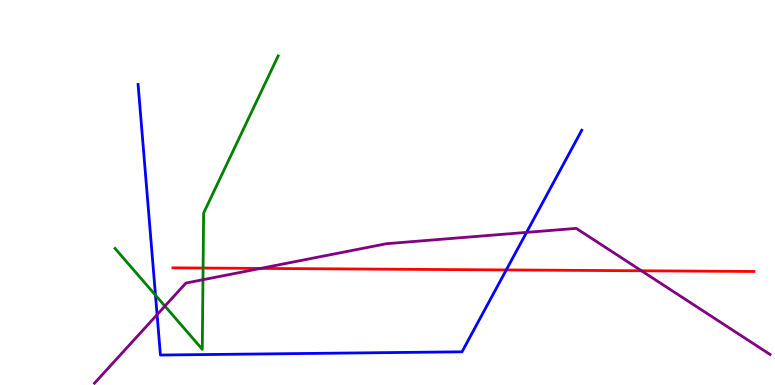[{'lines': ['blue', 'red'], 'intersections': [{'x': 6.53, 'y': 2.99}]}, {'lines': ['green', 'red'], 'intersections': [{'x': 2.62, 'y': 3.04}]}, {'lines': ['purple', 'red'], 'intersections': [{'x': 3.36, 'y': 3.03}, {'x': 8.28, 'y': 2.97}]}, {'lines': ['blue', 'green'], 'intersections': [{'x': 2.01, 'y': 2.33}]}, {'lines': ['blue', 'purple'], 'intersections': [{'x': 2.03, 'y': 1.83}, {'x': 6.79, 'y': 3.96}]}, {'lines': ['green', 'purple'], 'intersections': [{'x': 2.13, 'y': 2.05}, {'x': 2.62, 'y': 2.73}]}]